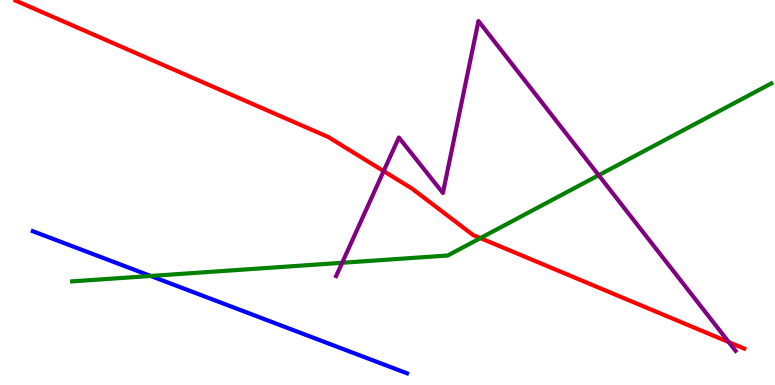[{'lines': ['blue', 'red'], 'intersections': []}, {'lines': ['green', 'red'], 'intersections': [{'x': 6.2, 'y': 3.82}]}, {'lines': ['purple', 'red'], 'intersections': [{'x': 4.95, 'y': 5.56}, {'x': 9.4, 'y': 1.11}]}, {'lines': ['blue', 'green'], 'intersections': [{'x': 1.94, 'y': 2.83}]}, {'lines': ['blue', 'purple'], 'intersections': []}, {'lines': ['green', 'purple'], 'intersections': [{'x': 4.41, 'y': 3.17}, {'x': 7.72, 'y': 5.45}]}]